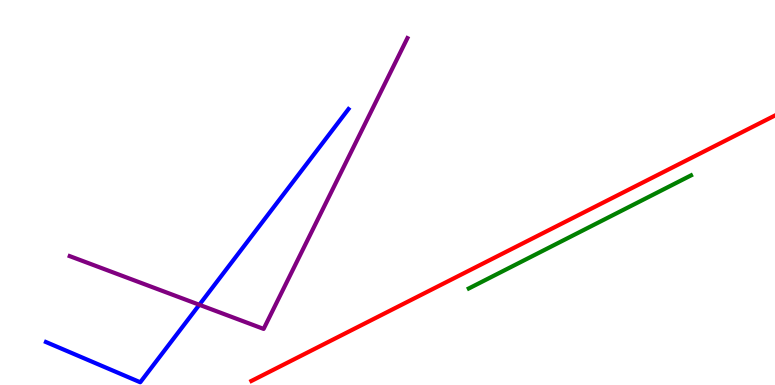[{'lines': ['blue', 'red'], 'intersections': []}, {'lines': ['green', 'red'], 'intersections': []}, {'lines': ['purple', 'red'], 'intersections': []}, {'lines': ['blue', 'green'], 'intersections': []}, {'lines': ['blue', 'purple'], 'intersections': [{'x': 2.57, 'y': 2.08}]}, {'lines': ['green', 'purple'], 'intersections': []}]